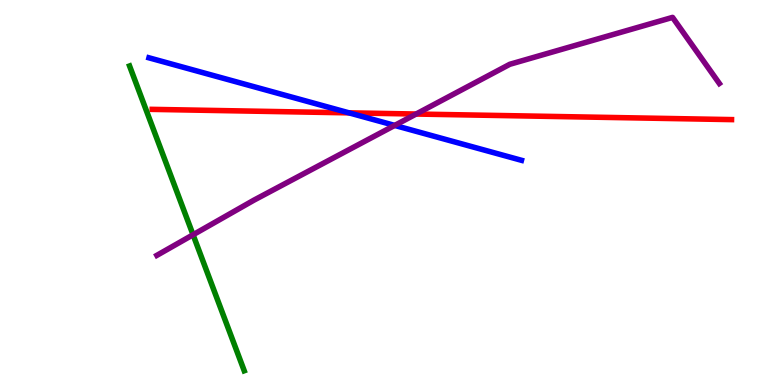[{'lines': ['blue', 'red'], 'intersections': [{'x': 4.5, 'y': 7.07}]}, {'lines': ['green', 'red'], 'intersections': []}, {'lines': ['purple', 'red'], 'intersections': [{'x': 5.37, 'y': 7.04}]}, {'lines': ['blue', 'green'], 'intersections': []}, {'lines': ['blue', 'purple'], 'intersections': [{'x': 5.09, 'y': 6.74}]}, {'lines': ['green', 'purple'], 'intersections': [{'x': 2.49, 'y': 3.9}]}]